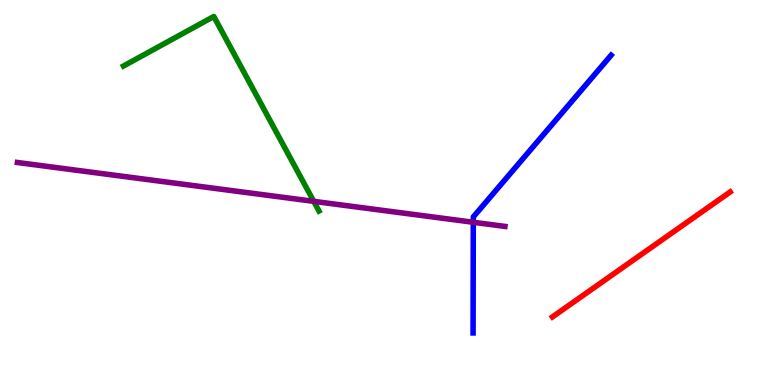[{'lines': ['blue', 'red'], 'intersections': []}, {'lines': ['green', 'red'], 'intersections': []}, {'lines': ['purple', 'red'], 'intersections': []}, {'lines': ['blue', 'green'], 'intersections': []}, {'lines': ['blue', 'purple'], 'intersections': [{'x': 6.11, 'y': 4.23}]}, {'lines': ['green', 'purple'], 'intersections': [{'x': 4.05, 'y': 4.77}]}]